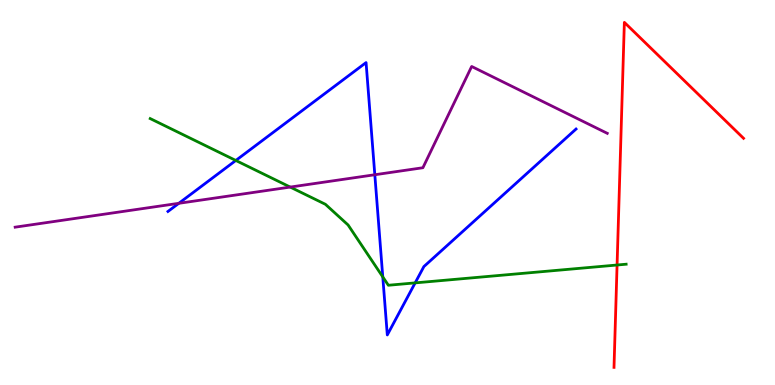[{'lines': ['blue', 'red'], 'intersections': []}, {'lines': ['green', 'red'], 'intersections': [{'x': 7.96, 'y': 3.12}]}, {'lines': ['purple', 'red'], 'intersections': []}, {'lines': ['blue', 'green'], 'intersections': [{'x': 3.04, 'y': 5.83}, {'x': 4.94, 'y': 2.81}, {'x': 5.36, 'y': 2.65}]}, {'lines': ['blue', 'purple'], 'intersections': [{'x': 2.31, 'y': 4.72}, {'x': 4.84, 'y': 5.46}]}, {'lines': ['green', 'purple'], 'intersections': [{'x': 3.74, 'y': 5.14}]}]